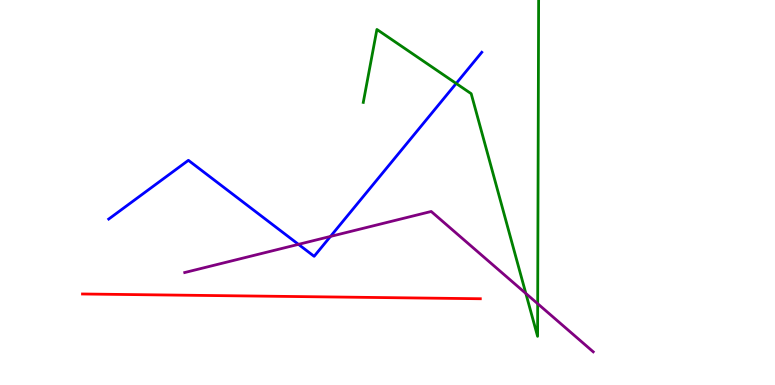[{'lines': ['blue', 'red'], 'intersections': []}, {'lines': ['green', 'red'], 'intersections': []}, {'lines': ['purple', 'red'], 'intersections': []}, {'lines': ['blue', 'green'], 'intersections': [{'x': 5.89, 'y': 7.83}]}, {'lines': ['blue', 'purple'], 'intersections': [{'x': 3.85, 'y': 3.65}, {'x': 4.26, 'y': 3.86}]}, {'lines': ['green', 'purple'], 'intersections': [{'x': 6.79, 'y': 2.38}, {'x': 6.94, 'y': 2.11}]}]